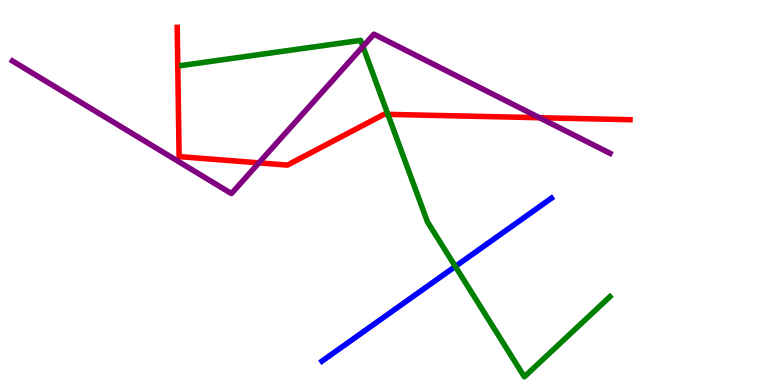[{'lines': ['blue', 'red'], 'intersections': []}, {'lines': ['green', 'red'], 'intersections': [{'x': 5.0, 'y': 7.03}]}, {'lines': ['purple', 'red'], 'intersections': [{'x': 3.34, 'y': 5.77}, {'x': 6.96, 'y': 6.94}]}, {'lines': ['blue', 'green'], 'intersections': [{'x': 5.88, 'y': 3.08}]}, {'lines': ['blue', 'purple'], 'intersections': []}, {'lines': ['green', 'purple'], 'intersections': [{'x': 4.68, 'y': 8.79}]}]